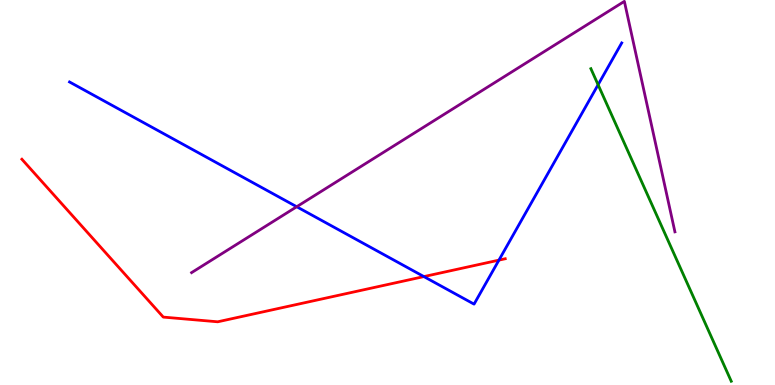[{'lines': ['blue', 'red'], 'intersections': [{'x': 5.47, 'y': 2.82}, {'x': 6.44, 'y': 3.24}]}, {'lines': ['green', 'red'], 'intersections': []}, {'lines': ['purple', 'red'], 'intersections': []}, {'lines': ['blue', 'green'], 'intersections': [{'x': 7.72, 'y': 7.8}]}, {'lines': ['blue', 'purple'], 'intersections': [{'x': 3.83, 'y': 4.63}]}, {'lines': ['green', 'purple'], 'intersections': []}]